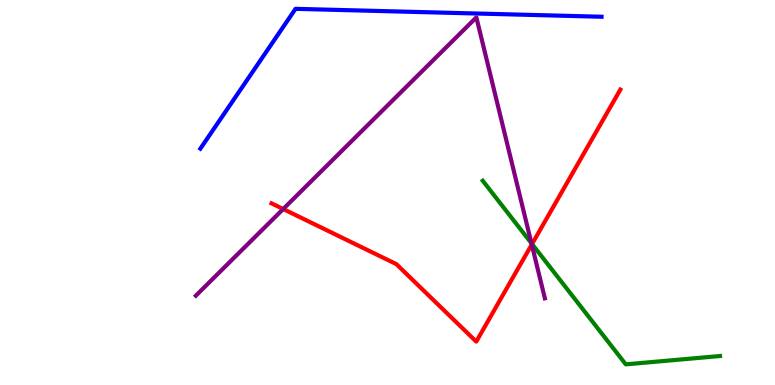[{'lines': ['blue', 'red'], 'intersections': []}, {'lines': ['green', 'red'], 'intersections': [{'x': 6.87, 'y': 3.66}]}, {'lines': ['purple', 'red'], 'intersections': [{'x': 3.65, 'y': 4.57}, {'x': 6.86, 'y': 3.65}]}, {'lines': ['blue', 'green'], 'intersections': []}, {'lines': ['blue', 'purple'], 'intersections': []}, {'lines': ['green', 'purple'], 'intersections': [{'x': 6.86, 'y': 3.68}]}]